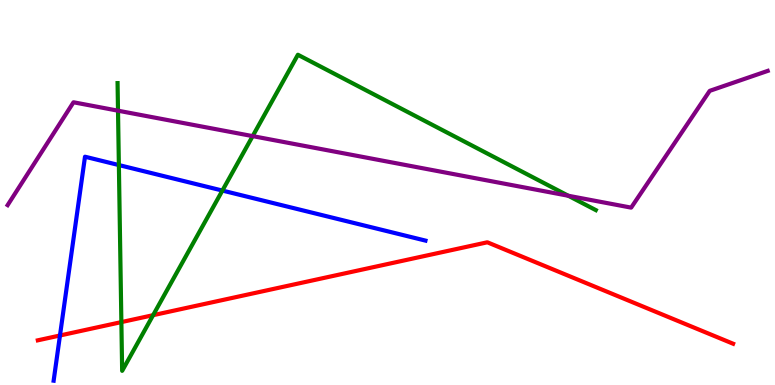[{'lines': ['blue', 'red'], 'intersections': [{'x': 0.774, 'y': 1.29}]}, {'lines': ['green', 'red'], 'intersections': [{'x': 1.57, 'y': 1.63}, {'x': 1.98, 'y': 1.81}]}, {'lines': ['purple', 'red'], 'intersections': []}, {'lines': ['blue', 'green'], 'intersections': [{'x': 1.53, 'y': 5.71}, {'x': 2.87, 'y': 5.05}]}, {'lines': ['blue', 'purple'], 'intersections': []}, {'lines': ['green', 'purple'], 'intersections': [{'x': 1.52, 'y': 7.13}, {'x': 3.26, 'y': 6.46}, {'x': 7.33, 'y': 4.92}]}]